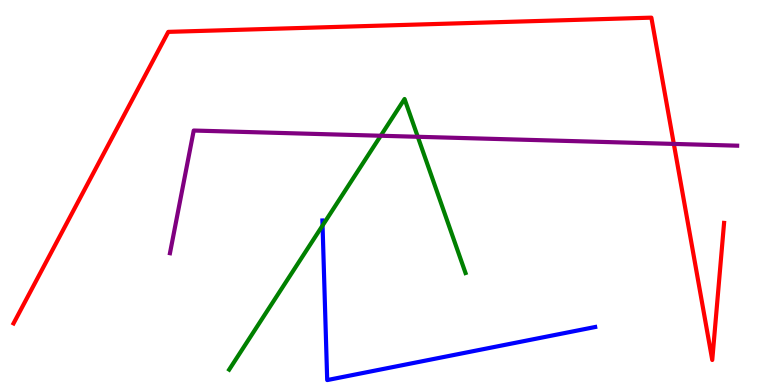[{'lines': ['blue', 'red'], 'intersections': []}, {'lines': ['green', 'red'], 'intersections': []}, {'lines': ['purple', 'red'], 'intersections': [{'x': 8.69, 'y': 6.26}]}, {'lines': ['blue', 'green'], 'intersections': [{'x': 4.16, 'y': 4.14}]}, {'lines': ['blue', 'purple'], 'intersections': []}, {'lines': ['green', 'purple'], 'intersections': [{'x': 4.91, 'y': 6.47}, {'x': 5.39, 'y': 6.45}]}]